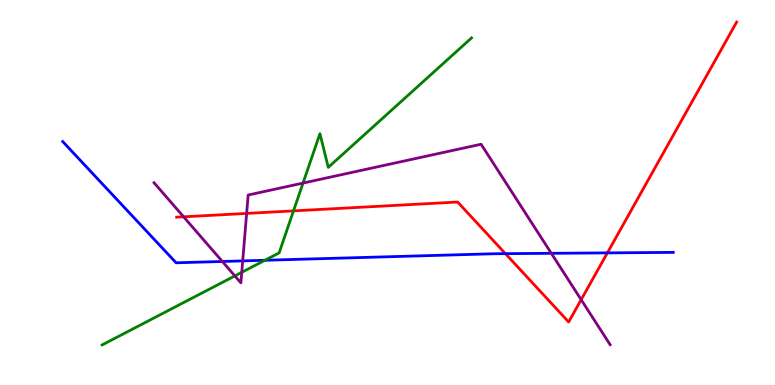[{'lines': ['blue', 'red'], 'intersections': [{'x': 6.52, 'y': 3.41}, {'x': 7.84, 'y': 3.43}]}, {'lines': ['green', 'red'], 'intersections': [{'x': 3.79, 'y': 4.52}]}, {'lines': ['purple', 'red'], 'intersections': [{'x': 2.37, 'y': 4.37}, {'x': 3.18, 'y': 4.46}, {'x': 7.5, 'y': 2.22}]}, {'lines': ['blue', 'green'], 'intersections': [{'x': 3.42, 'y': 3.24}]}, {'lines': ['blue', 'purple'], 'intersections': [{'x': 2.87, 'y': 3.21}, {'x': 3.13, 'y': 3.22}, {'x': 7.11, 'y': 3.42}]}, {'lines': ['green', 'purple'], 'intersections': [{'x': 3.03, 'y': 2.83}, {'x': 3.12, 'y': 2.93}, {'x': 3.91, 'y': 5.25}]}]